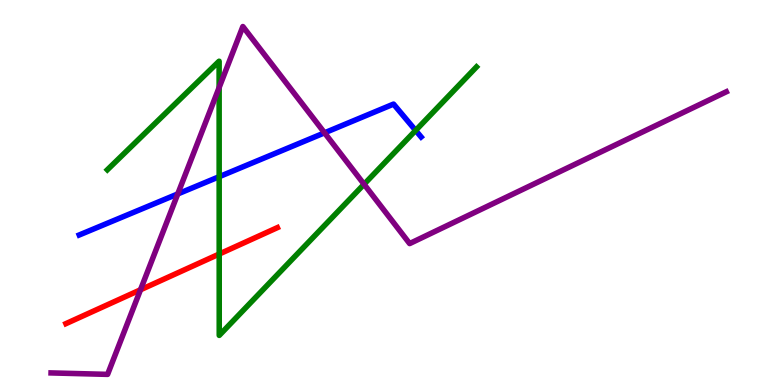[{'lines': ['blue', 'red'], 'intersections': []}, {'lines': ['green', 'red'], 'intersections': [{'x': 2.83, 'y': 3.4}]}, {'lines': ['purple', 'red'], 'intersections': [{'x': 1.81, 'y': 2.47}]}, {'lines': ['blue', 'green'], 'intersections': [{'x': 2.83, 'y': 5.41}, {'x': 5.36, 'y': 6.61}]}, {'lines': ['blue', 'purple'], 'intersections': [{'x': 2.29, 'y': 4.96}, {'x': 4.19, 'y': 6.55}]}, {'lines': ['green', 'purple'], 'intersections': [{'x': 2.83, 'y': 7.73}, {'x': 4.7, 'y': 5.21}]}]